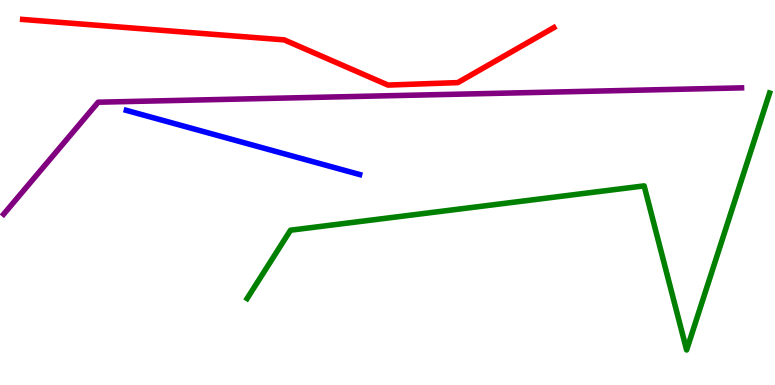[{'lines': ['blue', 'red'], 'intersections': []}, {'lines': ['green', 'red'], 'intersections': []}, {'lines': ['purple', 'red'], 'intersections': []}, {'lines': ['blue', 'green'], 'intersections': []}, {'lines': ['blue', 'purple'], 'intersections': []}, {'lines': ['green', 'purple'], 'intersections': []}]